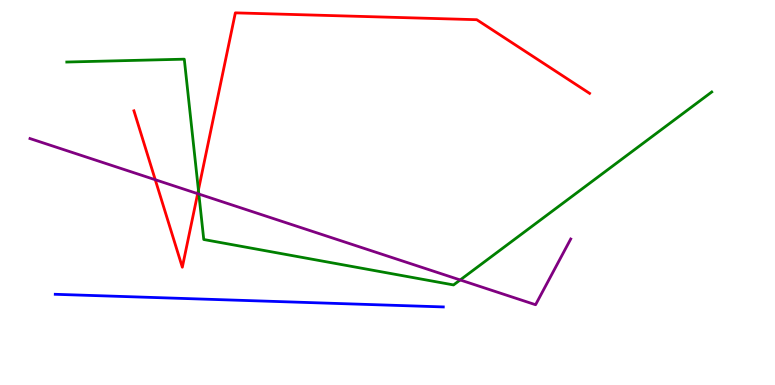[{'lines': ['blue', 'red'], 'intersections': []}, {'lines': ['green', 'red'], 'intersections': [{'x': 2.56, 'y': 5.06}]}, {'lines': ['purple', 'red'], 'intersections': [{'x': 2.0, 'y': 5.33}, {'x': 2.55, 'y': 4.97}]}, {'lines': ['blue', 'green'], 'intersections': []}, {'lines': ['blue', 'purple'], 'intersections': []}, {'lines': ['green', 'purple'], 'intersections': [{'x': 2.57, 'y': 4.96}, {'x': 5.94, 'y': 2.73}]}]